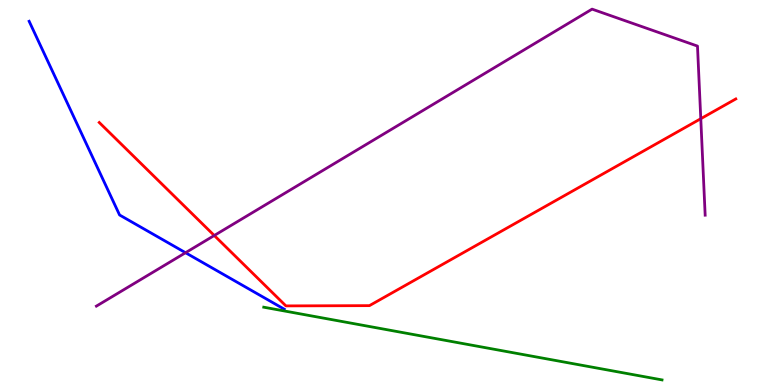[{'lines': ['blue', 'red'], 'intersections': []}, {'lines': ['green', 'red'], 'intersections': []}, {'lines': ['purple', 'red'], 'intersections': [{'x': 2.76, 'y': 3.88}, {'x': 9.04, 'y': 6.92}]}, {'lines': ['blue', 'green'], 'intersections': []}, {'lines': ['blue', 'purple'], 'intersections': [{'x': 2.39, 'y': 3.44}]}, {'lines': ['green', 'purple'], 'intersections': []}]